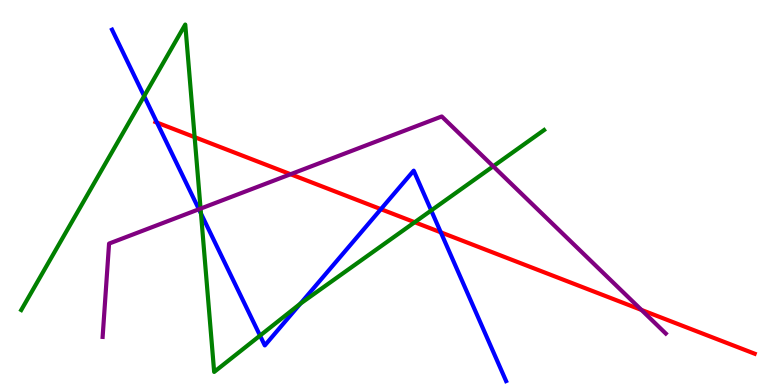[{'lines': ['blue', 'red'], 'intersections': [{'x': 2.03, 'y': 6.82}, {'x': 4.91, 'y': 4.57}, {'x': 5.69, 'y': 3.97}]}, {'lines': ['green', 'red'], 'intersections': [{'x': 2.51, 'y': 6.44}, {'x': 5.35, 'y': 4.23}]}, {'lines': ['purple', 'red'], 'intersections': [{'x': 3.75, 'y': 5.47}, {'x': 8.28, 'y': 1.95}]}, {'lines': ['blue', 'green'], 'intersections': [{'x': 1.86, 'y': 7.5}, {'x': 2.59, 'y': 4.45}, {'x': 3.36, 'y': 1.28}, {'x': 3.88, 'y': 2.11}, {'x': 5.56, 'y': 4.53}]}, {'lines': ['blue', 'purple'], 'intersections': [{'x': 2.57, 'y': 4.56}]}, {'lines': ['green', 'purple'], 'intersections': [{'x': 2.59, 'y': 4.58}, {'x': 6.36, 'y': 5.68}]}]